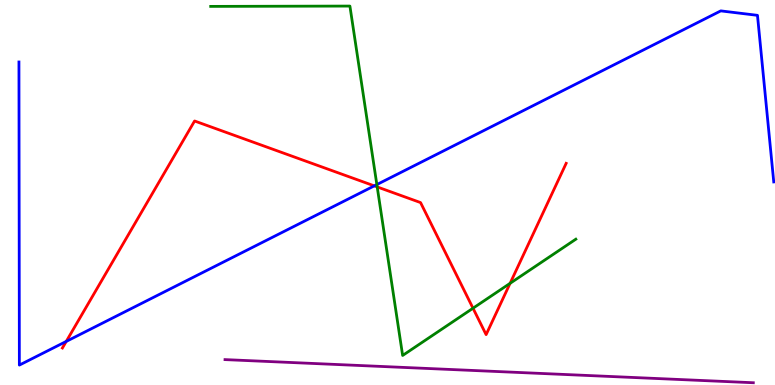[{'lines': ['blue', 'red'], 'intersections': [{'x': 0.855, 'y': 1.13}, {'x': 4.83, 'y': 5.17}]}, {'lines': ['green', 'red'], 'intersections': [{'x': 4.87, 'y': 5.14}, {'x': 6.1, 'y': 1.99}, {'x': 6.58, 'y': 2.64}]}, {'lines': ['purple', 'red'], 'intersections': []}, {'lines': ['blue', 'green'], 'intersections': [{'x': 4.86, 'y': 5.21}]}, {'lines': ['blue', 'purple'], 'intersections': []}, {'lines': ['green', 'purple'], 'intersections': []}]